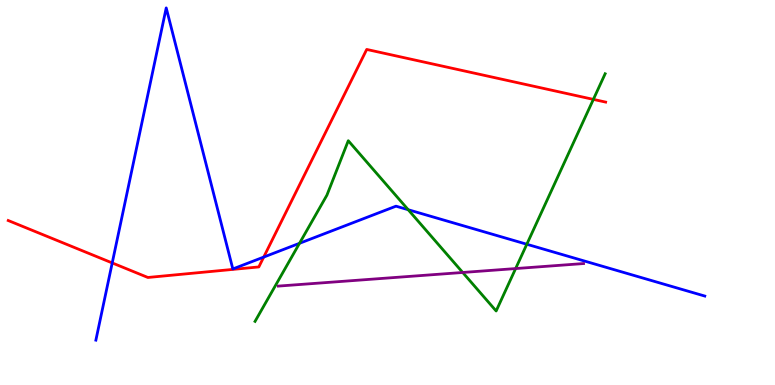[{'lines': ['blue', 'red'], 'intersections': [{'x': 1.45, 'y': 3.17}, {'x': 3.4, 'y': 3.32}]}, {'lines': ['green', 'red'], 'intersections': [{'x': 7.66, 'y': 7.42}]}, {'lines': ['purple', 'red'], 'intersections': []}, {'lines': ['blue', 'green'], 'intersections': [{'x': 3.86, 'y': 3.68}, {'x': 5.27, 'y': 4.55}, {'x': 6.8, 'y': 3.66}]}, {'lines': ['blue', 'purple'], 'intersections': []}, {'lines': ['green', 'purple'], 'intersections': [{'x': 5.97, 'y': 2.92}, {'x': 6.65, 'y': 3.02}]}]